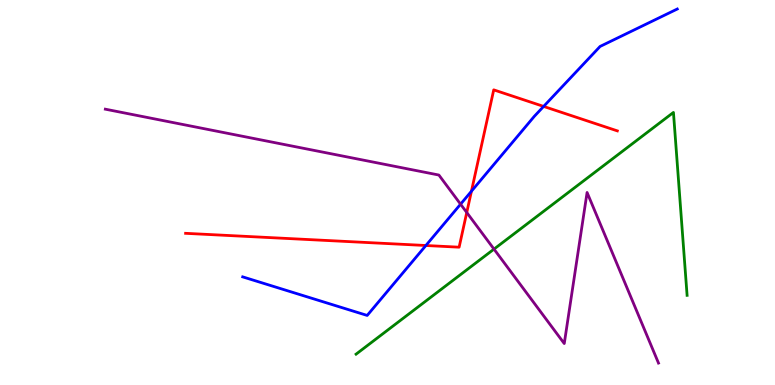[{'lines': ['blue', 'red'], 'intersections': [{'x': 5.5, 'y': 3.62}, {'x': 6.08, 'y': 5.03}, {'x': 7.01, 'y': 7.24}]}, {'lines': ['green', 'red'], 'intersections': []}, {'lines': ['purple', 'red'], 'intersections': [{'x': 6.02, 'y': 4.48}]}, {'lines': ['blue', 'green'], 'intersections': []}, {'lines': ['blue', 'purple'], 'intersections': [{'x': 5.94, 'y': 4.7}]}, {'lines': ['green', 'purple'], 'intersections': [{'x': 6.37, 'y': 3.53}]}]